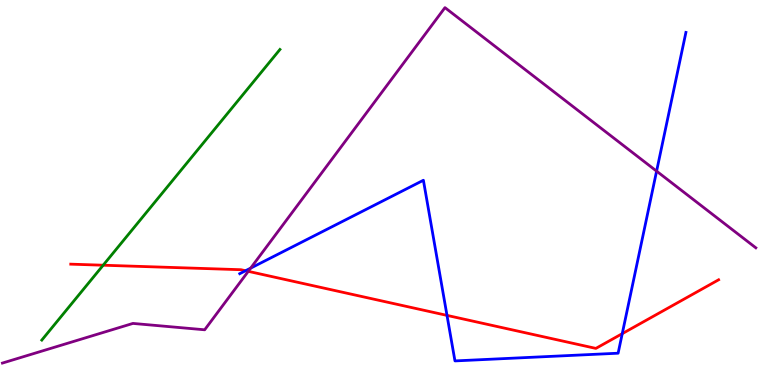[{'lines': ['blue', 'red'], 'intersections': [{'x': 3.17, 'y': 2.97}, {'x': 5.77, 'y': 1.81}, {'x': 8.03, 'y': 1.33}]}, {'lines': ['green', 'red'], 'intersections': [{'x': 1.33, 'y': 3.11}]}, {'lines': ['purple', 'red'], 'intersections': [{'x': 3.2, 'y': 2.95}]}, {'lines': ['blue', 'green'], 'intersections': []}, {'lines': ['blue', 'purple'], 'intersections': [{'x': 3.23, 'y': 3.04}, {'x': 8.47, 'y': 5.55}]}, {'lines': ['green', 'purple'], 'intersections': []}]